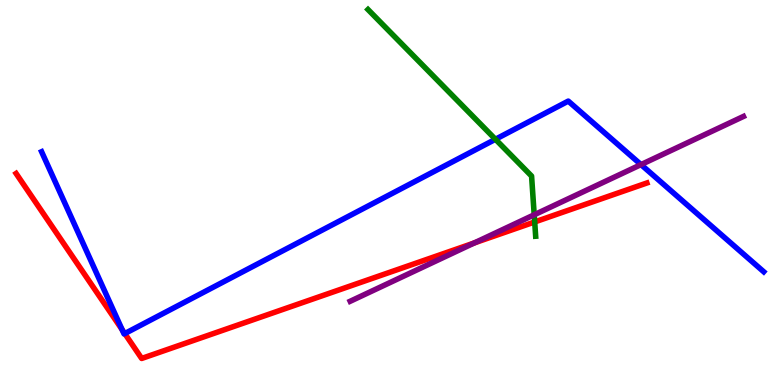[{'lines': ['blue', 'red'], 'intersections': [{'x': 1.58, 'y': 1.44}, {'x': 1.61, 'y': 1.34}]}, {'lines': ['green', 'red'], 'intersections': [{'x': 6.9, 'y': 4.23}]}, {'lines': ['purple', 'red'], 'intersections': [{'x': 6.12, 'y': 3.69}]}, {'lines': ['blue', 'green'], 'intersections': [{'x': 6.39, 'y': 6.38}]}, {'lines': ['blue', 'purple'], 'intersections': [{'x': 8.27, 'y': 5.72}]}, {'lines': ['green', 'purple'], 'intersections': [{'x': 6.89, 'y': 4.42}]}]